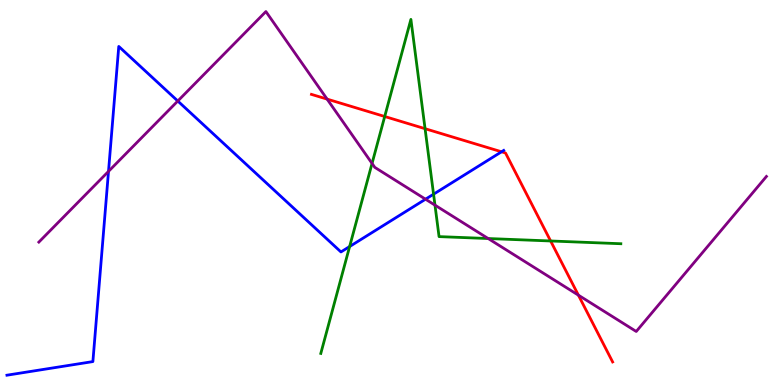[{'lines': ['blue', 'red'], 'intersections': [{'x': 6.47, 'y': 6.06}]}, {'lines': ['green', 'red'], 'intersections': [{'x': 4.96, 'y': 6.97}, {'x': 5.48, 'y': 6.66}, {'x': 7.1, 'y': 3.74}]}, {'lines': ['purple', 'red'], 'intersections': [{'x': 4.22, 'y': 7.43}, {'x': 7.46, 'y': 2.33}]}, {'lines': ['blue', 'green'], 'intersections': [{'x': 4.51, 'y': 3.6}, {'x': 5.59, 'y': 4.96}]}, {'lines': ['blue', 'purple'], 'intersections': [{'x': 1.4, 'y': 5.55}, {'x': 2.29, 'y': 7.38}, {'x': 5.49, 'y': 4.83}]}, {'lines': ['green', 'purple'], 'intersections': [{'x': 4.8, 'y': 5.76}, {'x': 5.61, 'y': 4.67}, {'x': 6.3, 'y': 3.8}]}]